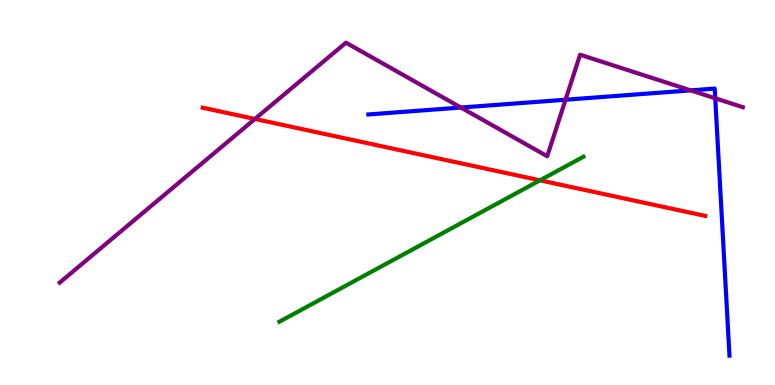[{'lines': ['blue', 'red'], 'intersections': []}, {'lines': ['green', 'red'], 'intersections': [{'x': 6.97, 'y': 5.32}]}, {'lines': ['purple', 'red'], 'intersections': [{'x': 3.29, 'y': 6.91}]}, {'lines': ['blue', 'green'], 'intersections': []}, {'lines': ['blue', 'purple'], 'intersections': [{'x': 5.95, 'y': 7.21}, {'x': 7.3, 'y': 7.41}, {'x': 8.91, 'y': 7.65}, {'x': 9.23, 'y': 7.45}]}, {'lines': ['green', 'purple'], 'intersections': []}]